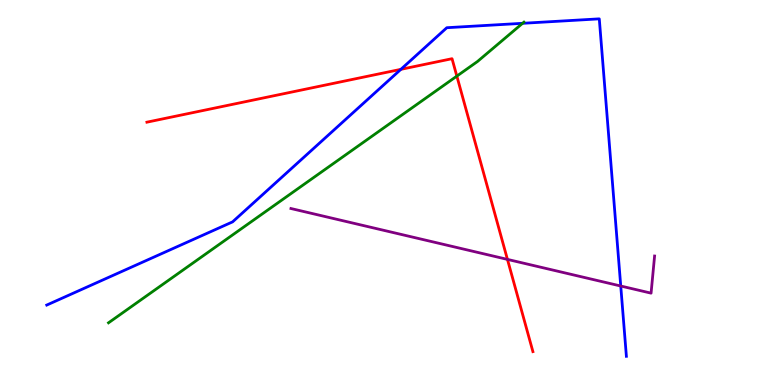[{'lines': ['blue', 'red'], 'intersections': [{'x': 5.17, 'y': 8.2}]}, {'lines': ['green', 'red'], 'intersections': [{'x': 5.89, 'y': 8.02}]}, {'lines': ['purple', 'red'], 'intersections': [{'x': 6.55, 'y': 3.26}]}, {'lines': ['blue', 'green'], 'intersections': [{'x': 6.74, 'y': 9.39}]}, {'lines': ['blue', 'purple'], 'intersections': [{'x': 8.01, 'y': 2.57}]}, {'lines': ['green', 'purple'], 'intersections': []}]